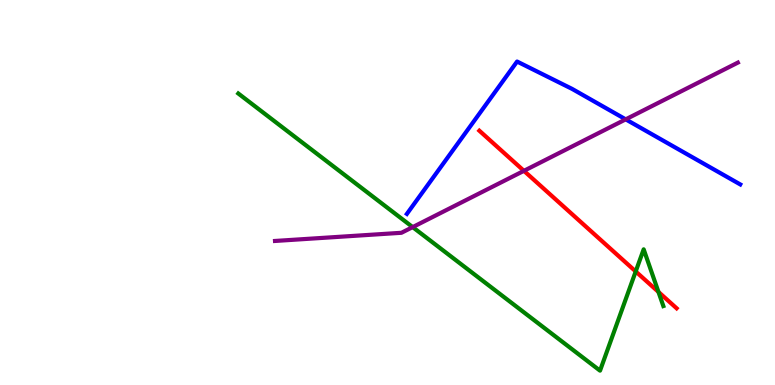[{'lines': ['blue', 'red'], 'intersections': []}, {'lines': ['green', 'red'], 'intersections': [{'x': 8.2, 'y': 2.95}, {'x': 8.5, 'y': 2.42}]}, {'lines': ['purple', 'red'], 'intersections': [{'x': 6.76, 'y': 5.56}]}, {'lines': ['blue', 'green'], 'intersections': []}, {'lines': ['blue', 'purple'], 'intersections': [{'x': 8.07, 'y': 6.9}]}, {'lines': ['green', 'purple'], 'intersections': [{'x': 5.32, 'y': 4.1}]}]